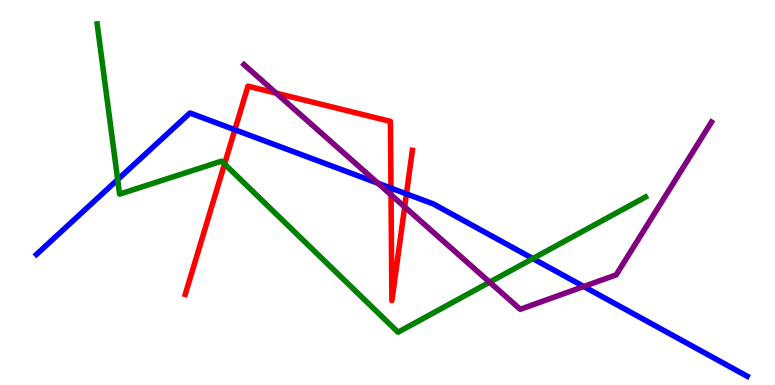[{'lines': ['blue', 'red'], 'intersections': [{'x': 3.03, 'y': 6.63}, {'x': 5.04, 'y': 5.11}, {'x': 5.24, 'y': 4.96}]}, {'lines': ['green', 'red'], 'intersections': [{'x': 2.9, 'y': 5.74}]}, {'lines': ['purple', 'red'], 'intersections': [{'x': 3.56, 'y': 7.58}, {'x': 5.05, 'y': 4.94}, {'x': 5.22, 'y': 4.63}]}, {'lines': ['blue', 'green'], 'intersections': [{'x': 1.52, 'y': 5.33}, {'x': 6.88, 'y': 3.28}]}, {'lines': ['blue', 'purple'], 'intersections': [{'x': 4.88, 'y': 5.24}, {'x': 7.53, 'y': 2.56}]}, {'lines': ['green', 'purple'], 'intersections': [{'x': 6.32, 'y': 2.67}]}]